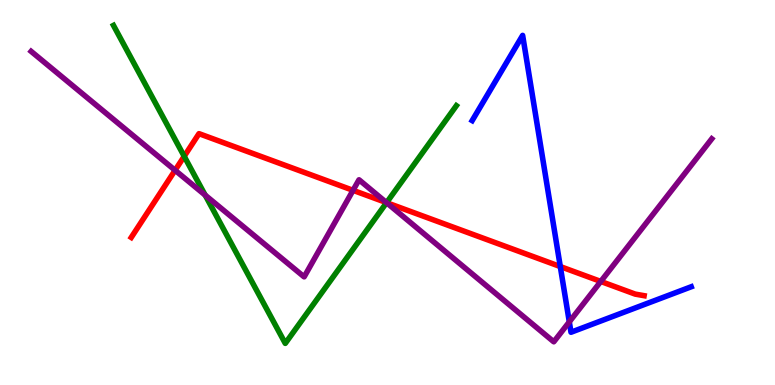[{'lines': ['blue', 'red'], 'intersections': [{'x': 7.23, 'y': 3.08}]}, {'lines': ['green', 'red'], 'intersections': [{'x': 2.38, 'y': 5.94}, {'x': 4.99, 'y': 4.74}]}, {'lines': ['purple', 'red'], 'intersections': [{'x': 2.26, 'y': 5.58}, {'x': 4.56, 'y': 5.06}, {'x': 4.99, 'y': 4.74}, {'x': 7.75, 'y': 2.69}]}, {'lines': ['blue', 'green'], 'intersections': []}, {'lines': ['blue', 'purple'], 'intersections': [{'x': 7.35, 'y': 1.64}]}, {'lines': ['green', 'purple'], 'intersections': [{'x': 2.65, 'y': 4.93}, {'x': 4.99, 'y': 4.74}]}]